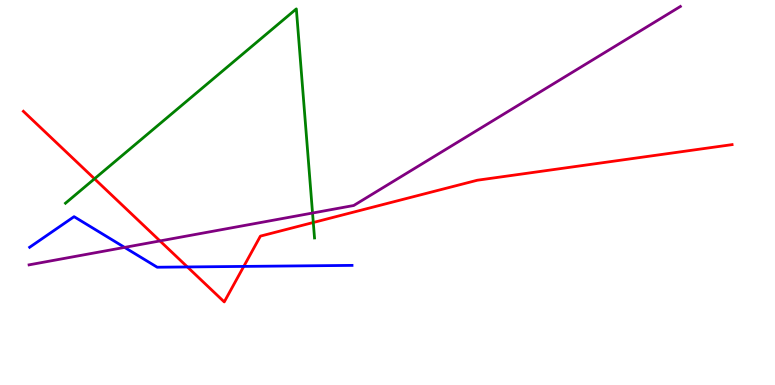[{'lines': ['blue', 'red'], 'intersections': [{'x': 2.42, 'y': 3.07}, {'x': 3.15, 'y': 3.08}]}, {'lines': ['green', 'red'], 'intersections': [{'x': 1.22, 'y': 5.36}, {'x': 4.04, 'y': 4.22}]}, {'lines': ['purple', 'red'], 'intersections': [{'x': 2.06, 'y': 3.74}]}, {'lines': ['blue', 'green'], 'intersections': []}, {'lines': ['blue', 'purple'], 'intersections': [{'x': 1.61, 'y': 3.57}]}, {'lines': ['green', 'purple'], 'intersections': [{'x': 4.03, 'y': 4.47}]}]